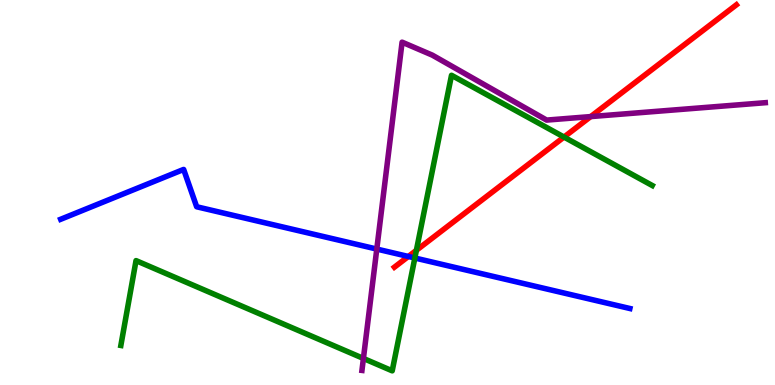[{'lines': ['blue', 'red'], 'intersections': [{'x': 5.27, 'y': 3.34}]}, {'lines': ['green', 'red'], 'intersections': [{'x': 5.37, 'y': 3.5}, {'x': 7.28, 'y': 6.44}]}, {'lines': ['purple', 'red'], 'intersections': [{'x': 7.62, 'y': 6.97}]}, {'lines': ['blue', 'green'], 'intersections': [{'x': 5.35, 'y': 3.3}]}, {'lines': ['blue', 'purple'], 'intersections': [{'x': 4.86, 'y': 3.53}]}, {'lines': ['green', 'purple'], 'intersections': [{'x': 4.69, 'y': 0.69}]}]